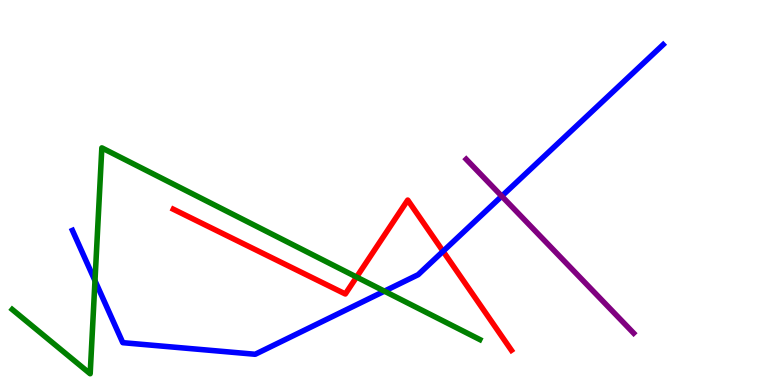[{'lines': ['blue', 'red'], 'intersections': [{'x': 5.72, 'y': 3.47}]}, {'lines': ['green', 'red'], 'intersections': [{'x': 4.6, 'y': 2.8}]}, {'lines': ['purple', 'red'], 'intersections': []}, {'lines': ['blue', 'green'], 'intersections': [{'x': 1.23, 'y': 2.71}, {'x': 4.96, 'y': 2.44}]}, {'lines': ['blue', 'purple'], 'intersections': [{'x': 6.47, 'y': 4.9}]}, {'lines': ['green', 'purple'], 'intersections': []}]